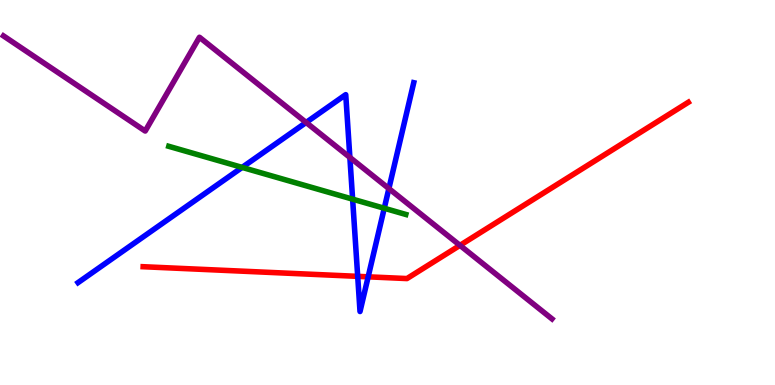[{'lines': ['blue', 'red'], 'intersections': [{'x': 4.62, 'y': 2.82}, {'x': 4.75, 'y': 2.81}]}, {'lines': ['green', 'red'], 'intersections': []}, {'lines': ['purple', 'red'], 'intersections': [{'x': 5.93, 'y': 3.63}]}, {'lines': ['blue', 'green'], 'intersections': [{'x': 3.12, 'y': 5.65}, {'x': 4.55, 'y': 4.83}, {'x': 4.96, 'y': 4.59}]}, {'lines': ['blue', 'purple'], 'intersections': [{'x': 3.95, 'y': 6.82}, {'x': 4.51, 'y': 5.91}, {'x': 5.02, 'y': 5.1}]}, {'lines': ['green', 'purple'], 'intersections': []}]